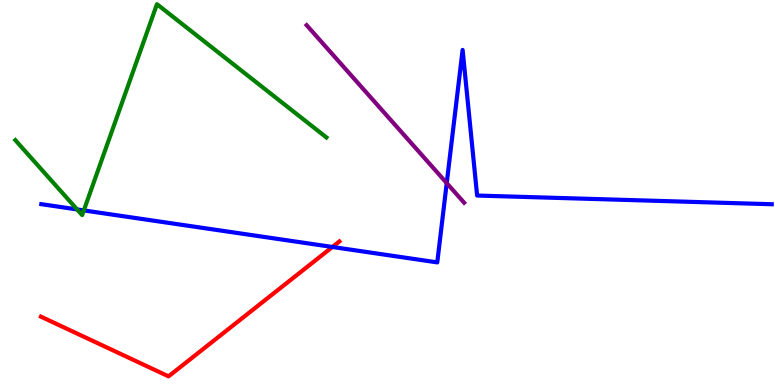[{'lines': ['blue', 'red'], 'intersections': [{'x': 4.29, 'y': 3.59}]}, {'lines': ['green', 'red'], 'intersections': []}, {'lines': ['purple', 'red'], 'intersections': []}, {'lines': ['blue', 'green'], 'intersections': [{'x': 0.995, 'y': 4.56}, {'x': 1.08, 'y': 4.53}]}, {'lines': ['blue', 'purple'], 'intersections': [{'x': 5.76, 'y': 5.24}]}, {'lines': ['green', 'purple'], 'intersections': []}]